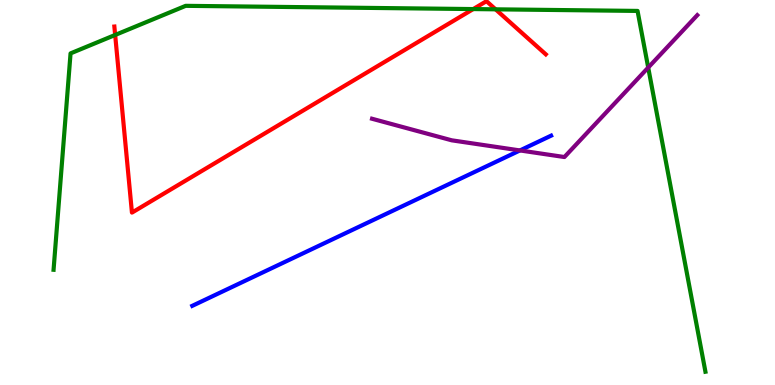[{'lines': ['blue', 'red'], 'intersections': []}, {'lines': ['green', 'red'], 'intersections': [{'x': 1.49, 'y': 9.09}, {'x': 6.11, 'y': 9.76}, {'x': 6.39, 'y': 9.76}]}, {'lines': ['purple', 'red'], 'intersections': []}, {'lines': ['blue', 'green'], 'intersections': []}, {'lines': ['blue', 'purple'], 'intersections': [{'x': 6.71, 'y': 6.09}]}, {'lines': ['green', 'purple'], 'intersections': [{'x': 8.36, 'y': 8.25}]}]